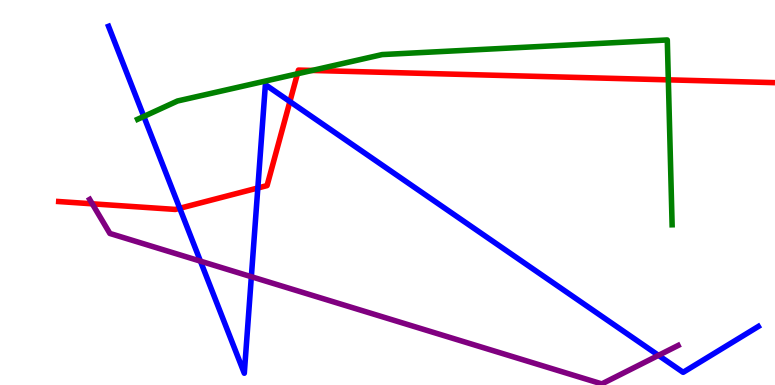[{'lines': ['blue', 'red'], 'intersections': [{'x': 2.32, 'y': 4.59}, {'x': 3.33, 'y': 5.12}, {'x': 3.74, 'y': 7.36}]}, {'lines': ['green', 'red'], 'intersections': [{'x': 3.84, 'y': 8.08}, {'x': 4.03, 'y': 8.17}, {'x': 8.62, 'y': 7.93}]}, {'lines': ['purple', 'red'], 'intersections': [{'x': 1.19, 'y': 4.71}]}, {'lines': ['blue', 'green'], 'intersections': [{'x': 1.86, 'y': 6.98}]}, {'lines': ['blue', 'purple'], 'intersections': [{'x': 2.59, 'y': 3.22}, {'x': 3.24, 'y': 2.81}, {'x': 8.5, 'y': 0.77}]}, {'lines': ['green', 'purple'], 'intersections': []}]